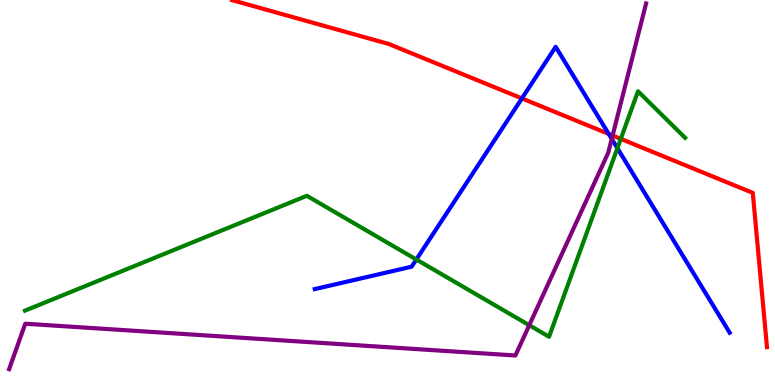[{'lines': ['blue', 'red'], 'intersections': [{'x': 6.73, 'y': 7.44}, {'x': 7.85, 'y': 6.52}]}, {'lines': ['green', 'red'], 'intersections': [{'x': 8.01, 'y': 6.39}]}, {'lines': ['purple', 'red'], 'intersections': [{'x': 7.9, 'y': 6.48}]}, {'lines': ['blue', 'green'], 'intersections': [{'x': 5.37, 'y': 3.26}, {'x': 7.97, 'y': 6.15}]}, {'lines': ['blue', 'purple'], 'intersections': [{'x': 7.89, 'y': 6.39}]}, {'lines': ['green', 'purple'], 'intersections': [{'x': 6.83, 'y': 1.55}]}]